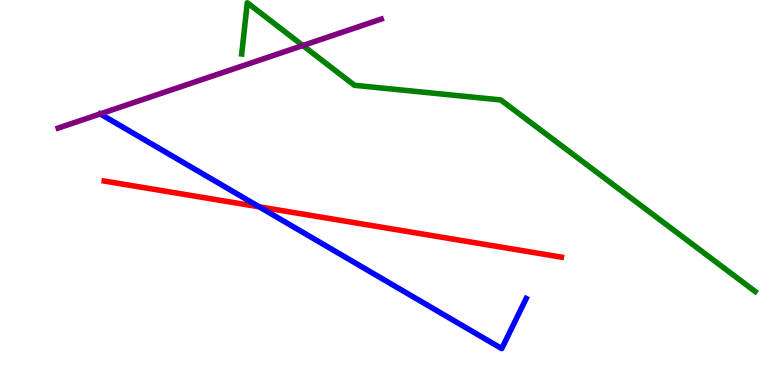[{'lines': ['blue', 'red'], 'intersections': [{'x': 3.34, 'y': 4.63}]}, {'lines': ['green', 'red'], 'intersections': []}, {'lines': ['purple', 'red'], 'intersections': []}, {'lines': ['blue', 'green'], 'intersections': []}, {'lines': ['blue', 'purple'], 'intersections': [{'x': 1.29, 'y': 7.04}]}, {'lines': ['green', 'purple'], 'intersections': [{'x': 3.91, 'y': 8.82}]}]